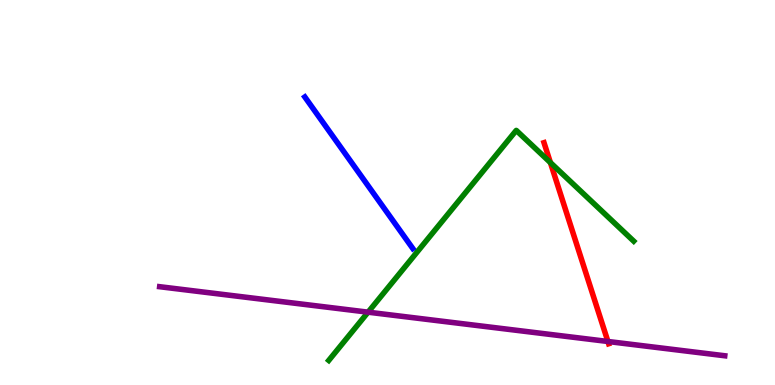[{'lines': ['blue', 'red'], 'intersections': []}, {'lines': ['green', 'red'], 'intersections': [{'x': 7.1, 'y': 5.78}]}, {'lines': ['purple', 'red'], 'intersections': [{'x': 7.84, 'y': 1.13}]}, {'lines': ['blue', 'green'], 'intersections': []}, {'lines': ['blue', 'purple'], 'intersections': []}, {'lines': ['green', 'purple'], 'intersections': [{'x': 4.75, 'y': 1.89}]}]